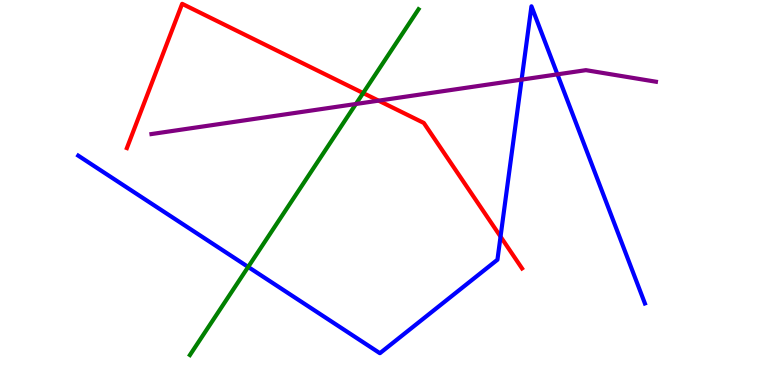[{'lines': ['blue', 'red'], 'intersections': [{'x': 6.46, 'y': 3.85}]}, {'lines': ['green', 'red'], 'intersections': [{'x': 4.69, 'y': 7.58}]}, {'lines': ['purple', 'red'], 'intersections': [{'x': 4.88, 'y': 7.39}]}, {'lines': ['blue', 'green'], 'intersections': [{'x': 3.2, 'y': 3.07}]}, {'lines': ['blue', 'purple'], 'intersections': [{'x': 6.73, 'y': 7.93}, {'x': 7.19, 'y': 8.07}]}, {'lines': ['green', 'purple'], 'intersections': [{'x': 4.59, 'y': 7.3}]}]